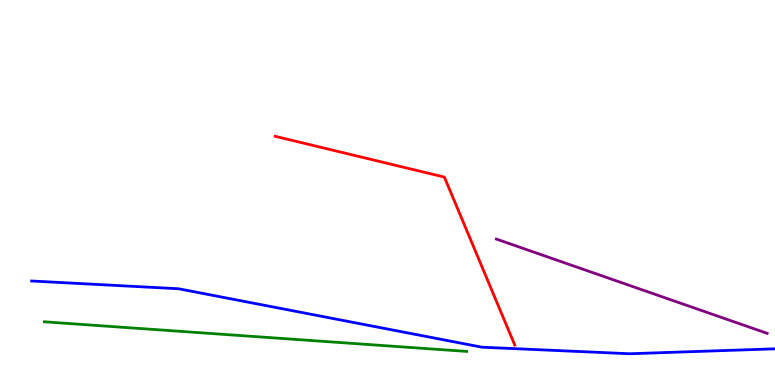[{'lines': ['blue', 'red'], 'intersections': []}, {'lines': ['green', 'red'], 'intersections': []}, {'lines': ['purple', 'red'], 'intersections': []}, {'lines': ['blue', 'green'], 'intersections': []}, {'lines': ['blue', 'purple'], 'intersections': []}, {'lines': ['green', 'purple'], 'intersections': []}]